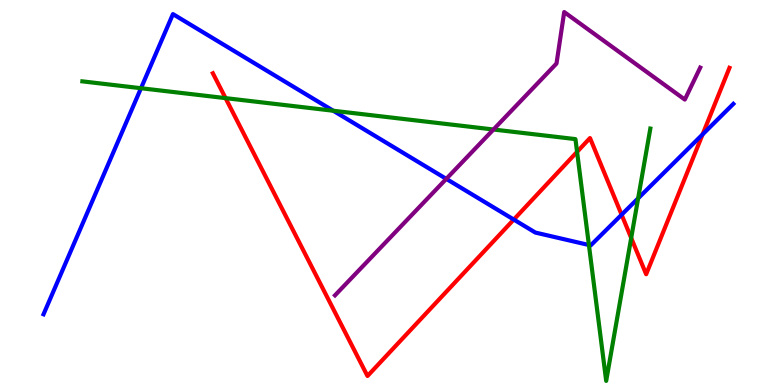[{'lines': ['blue', 'red'], 'intersections': [{'x': 6.63, 'y': 4.3}, {'x': 8.02, 'y': 4.42}, {'x': 9.07, 'y': 6.51}]}, {'lines': ['green', 'red'], 'intersections': [{'x': 2.91, 'y': 7.45}, {'x': 7.45, 'y': 6.06}, {'x': 8.14, 'y': 3.82}]}, {'lines': ['purple', 'red'], 'intersections': []}, {'lines': ['blue', 'green'], 'intersections': [{'x': 1.82, 'y': 7.71}, {'x': 4.3, 'y': 7.12}, {'x': 7.6, 'y': 3.64}, {'x': 8.23, 'y': 4.85}]}, {'lines': ['blue', 'purple'], 'intersections': [{'x': 5.76, 'y': 5.35}]}, {'lines': ['green', 'purple'], 'intersections': [{'x': 6.37, 'y': 6.64}]}]